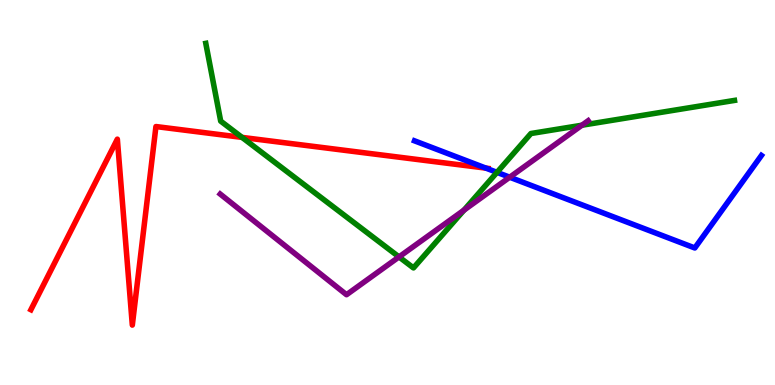[{'lines': ['blue', 'red'], 'intersections': [{'x': 6.27, 'y': 5.63}]}, {'lines': ['green', 'red'], 'intersections': [{'x': 3.12, 'y': 6.43}]}, {'lines': ['purple', 'red'], 'intersections': []}, {'lines': ['blue', 'green'], 'intersections': [{'x': 6.41, 'y': 5.52}]}, {'lines': ['blue', 'purple'], 'intersections': [{'x': 6.58, 'y': 5.4}]}, {'lines': ['green', 'purple'], 'intersections': [{'x': 5.15, 'y': 3.33}, {'x': 5.99, 'y': 4.54}, {'x': 7.51, 'y': 6.75}]}]